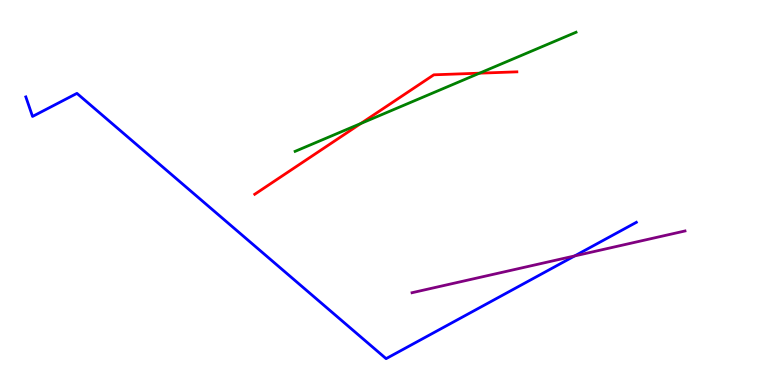[{'lines': ['blue', 'red'], 'intersections': []}, {'lines': ['green', 'red'], 'intersections': [{'x': 4.66, 'y': 6.79}, {'x': 6.19, 'y': 8.1}]}, {'lines': ['purple', 'red'], 'intersections': []}, {'lines': ['blue', 'green'], 'intersections': []}, {'lines': ['blue', 'purple'], 'intersections': [{'x': 7.41, 'y': 3.35}]}, {'lines': ['green', 'purple'], 'intersections': []}]